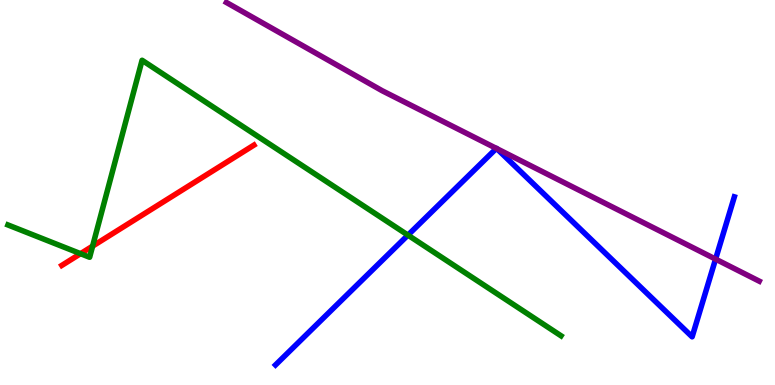[{'lines': ['blue', 'red'], 'intersections': []}, {'lines': ['green', 'red'], 'intersections': [{'x': 1.04, 'y': 3.41}, {'x': 1.19, 'y': 3.61}]}, {'lines': ['purple', 'red'], 'intersections': []}, {'lines': ['blue', 'green'], 'intersections': [{'x': 5.26, 'y': 3.89}]}, {'lines': ['blue', 'purple'], 'intersections': [{'x': 6.41, 'y': 6.14}, {'x': 6.41, 'y': 6.14}, {'x': 9.23, 'y': 3.27}]}, {'lines': ['green', 'purple'], 'intersections': []}]